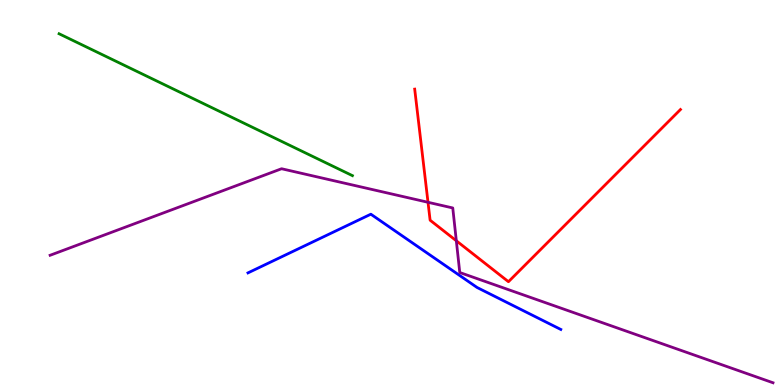[{'lines': ['blue', 'red'], 'intersections': []}, {'lines': ['green', 'red'], 'intersections': []}, {'lines': ['purple', 'red'], 'intersections': [{'x': 5.52, 'y': 4.75}, {'x': 5.89, 'y': 3.75}]}, {'lines': ['blue', 'green'], 'intersections': []}, {'lines': ['blue', 'purple'], 'intersections': []}, {'lines': ['green', 'purple'], 'intersections': []}]